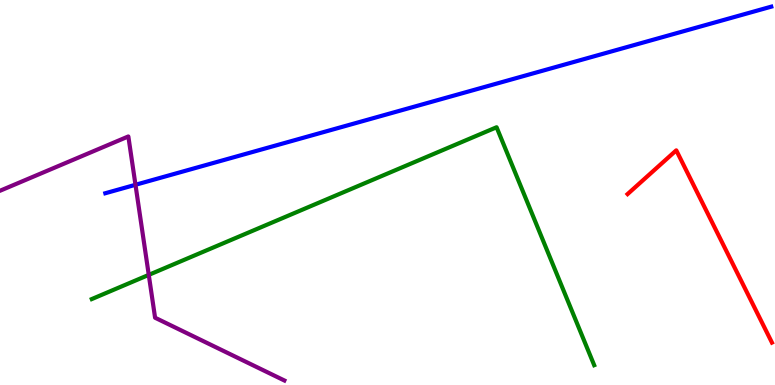[{'lines': ['blue', 'red'], 'intersections': []}, {'lines': ['green', 'red'], 'intersections': []}, {'lines': ['purple', 'red'], 'intersections': []}, {'lines': ['blue', 'green'], 'intersections': []}, {'lines': ['blue', 'purple'], 'intersections': [{'x': 1.75, 'y': 5.2}]}, {'lines': ['green', 'purple'], 'intersections': [{'x': 1.92, 'y': 2.86}]}]